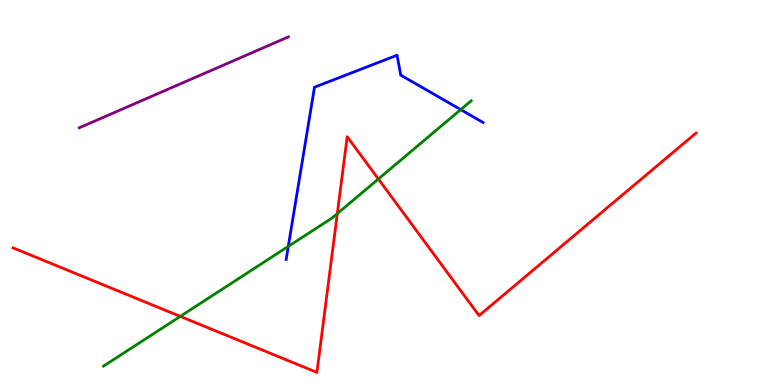[{'lines': ['blue', 'red'], 'intersections': []}, {'lines': ['green', 'red'], 'intersections': [{'x': 2.33, 'y': 1.78}, {'x': 4.35, 'y': 4.45}, {'x': 4.88, 'y': 5.35}]}, {'lines': ['purple', 'red'], 'intersections': []}, {'lines': ['blue', 'green'], 'intersections': [{'x': 3.72, 'y': 3.6}, {'x': 5.94, 'y': 7.15}]}, {'lines': ['blue', 'purple'], 'intersections': []}, {'lines': ['green', 'purple'], 'intersections': []}]